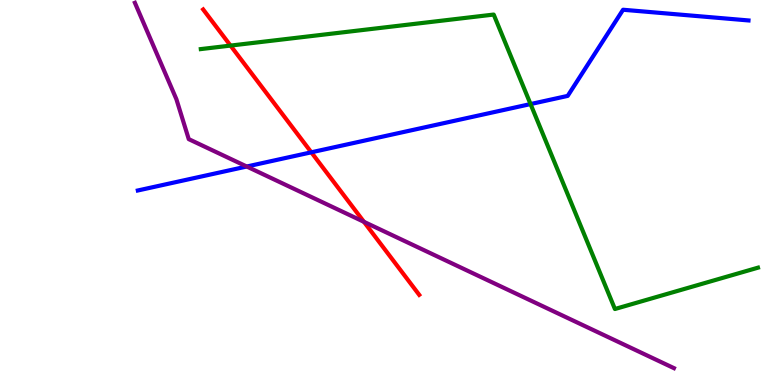[{'lines': ['blue', 'red'], 'intersections': [{'x': 4.02, 'y': 6.04}]}, {'lines': ['green', 'red'], 'intersections': [{'x': 2.97, 'y': 8.82}]}, {'lines': ['purple', 'red'], 'intersections': [{'x': 4.7, 'y': 4.24}]}, {'lines': ['blue', 'green'], 'intersections': [{'x': 6.85, 'y': 7.3}]}, {'lines': ['blue', 'purple'], 'intersections': [{'x': 3.18, 'y': 5.67}]}, {'lines': ['green', 'purple'], 'intersections': []}]